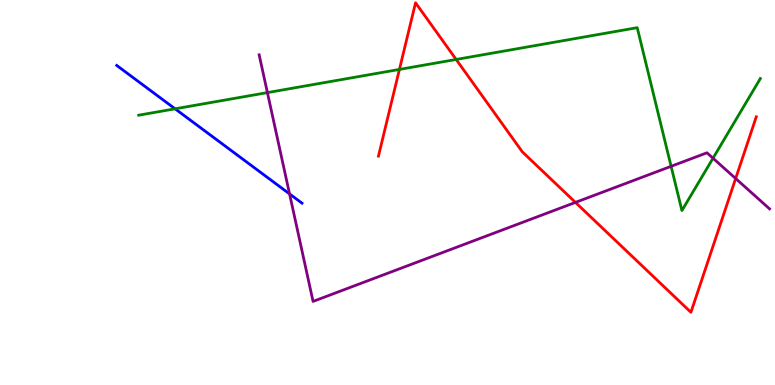[{'lines': ['blue', 'red'], 'intersections': []}, {'lines': ['green', 'red'], 'intersections': [{'x': 5.15, 'y': 8.2}, {'x': 5.89, 'y': 8.46}]}, {'lines': ['purple', 'red'], 'intersections': [{'x': 7.43, 'y': 4.74}, {'x': 9.49, 'y': 5.36}]}, {'lines': ['blue', 'green'], 'intersections': [{'x': 2.26, 'y': 7.17}]}, {'lines': ['blue', 'purple'], 'intersections': [{'x': 3.74, 'y': 4.96}]}, {'lines': ['green', 'purple'], 'intersections': [{'x': 3.45, 'y': 7.59}, {'x': 8.66, 'y': 5.68}, {'x': 9.2, 'y': 5.89}]}]